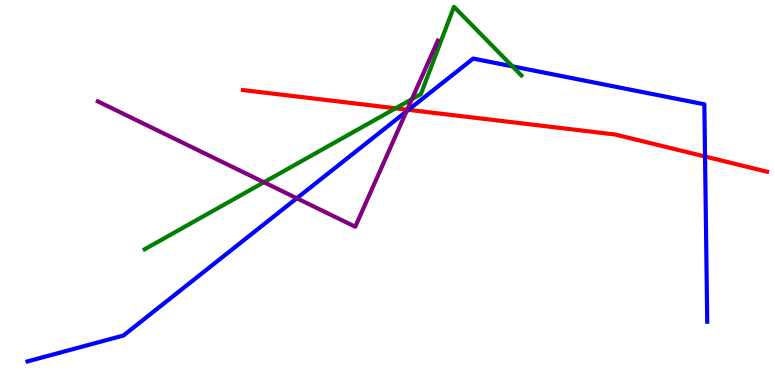[{'lines': ['blue', 'red'], 'intersections': [{'x': 5.27, 'y': 7.15}, {'x': 9.1, 'y': 5.93}]}, {'lines': ['green', 'red'], 'intersections': [{'x': 5.1, 'y': 7.19}]}, {'lines': ['purple', 'red'], 'intersections': [{'x': 5.25, 'y': 7.15}]}, {'lines': ['blue', 'green'], 'intersections': [{'x': 6.61, 'y': 8.28}]}, {'lines': ['blue', 'purple'], 'intersections': [{'x': 3.83, 'y': 4.85}, {'x': 5.24, 'y': 7.1}]}, {'lines': ['green', 'purple'], 'intersections': [{'x': 3.41, 'y': 5.27}, {'x': 5.31, 'y': 7.42}]}]